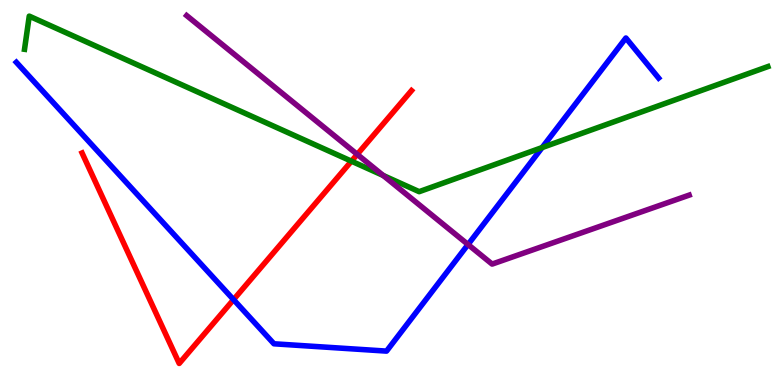[{'lines': ['blue', 'red'], 'intersections': [{'x': 3.01, 'y': 2.22}]}, {'lines': ['green', 'red'], 'intersections': [{'x': 4.53, 'y': 5.81}]}, {'lines': ['purple', 'red'], 'intersections': [{'x': 4.61, 'y': 5.99}]}, {'lines': ['blue', 'green'], 'intersections': [{'x': 7.0, 'y': 6.17}]}, {'lines': ['blue', 'purple'], 'intersections': [{'x': 6.04, 'y': 3.65}]}, {'lines': ['green', 'purple'], 'intersections': [{'x': 4.94, 'y': 5.44}]}]